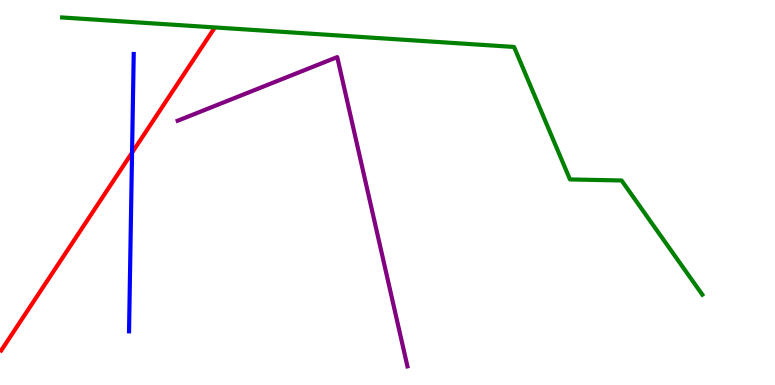[{'lines': ['blue', 'red'], 'intersections': [{'x': 1.7, 'y': 6.04}]}, {'lines': ['green', 'red'], 'intersections': []}, {'lines': ['purple', 'red'], 'intersections': []}, {'lines': ['blue', 'green'], 'intersections': []}, {'lines': ['blue', 'purple'], 'intersections': []}, {'lines': ['green', 'purple'], 'intersections': []}]